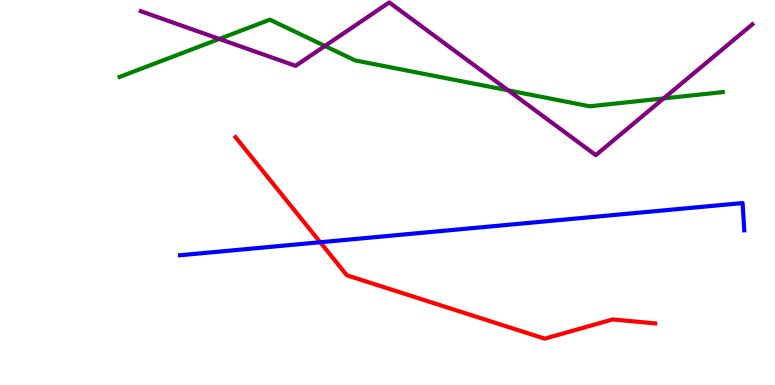[{'lines': ['blue', 'red'], 'intersections': [{'x': 4.13, 'y': 3.71}]}, {'lines': ['green', 'red'], 'intersections': []}, {'lines': ['purple', 'red'], 'intersections': []}, {'lines': ['blue', 'green'], 'intersections': []}, {'lines': ['blue', 'purple'], 'intersections': []}, {'lines': ['green', 'purple'], 'intersections': [{'x': 2.83, 'y': 8.99}, {'x': 4.19, 'y': 8.81}, {'x': 6.56, 'y': 7.65}, {'x': 8.56, 'y': 7.44}]}]